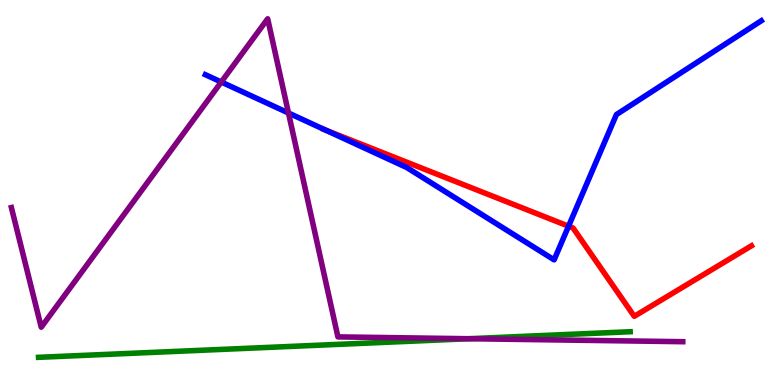[{'lines': ['blue', 'red'], 'intersections': [{'x': 4.2, 'y': 6.62}, {'x': 7.34, 'y': 4.12}]}, {'lines': ['green', 'red'], 'intersections': []}, {'lines': ['purple', 'red'], 'intersections': []}, {'lines': ['blue', 'green'], 'intersections': []}, {'lines': ['blue', 'purple'], 'intersections': [{'x': 2.85, 'y': 7.87}, {'x': 3.72, 'y': 7.06}]}, {'lines': ['green', 'purple'], 'intersections': [{'x': 6.05, 'y': 1.2}]}]